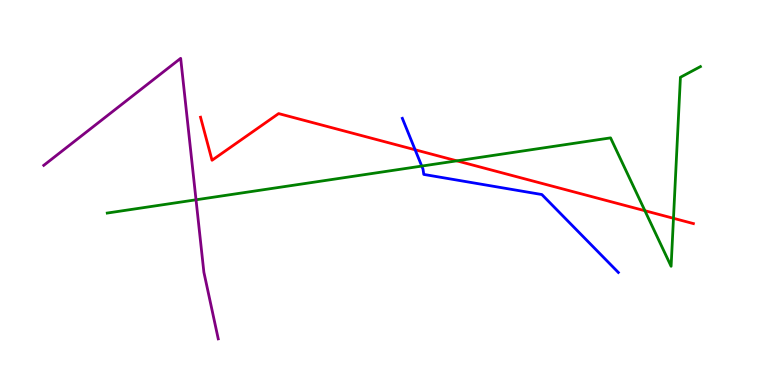[{'lines': ['blue', 'red'], 'intersections': [{'x': 5.36, 'y': 6.11}]}, {'lines': ['green', 'red'], 'intersections': [{'x': 5.89, 'y': 5.82}, {'x': 8.32, 'y': 4.53}, {'x': 8.69, 'y': 4.33}]}, {'lines': ['purple', 'red'], 'intersections': []}, {'lines': ['blue', 'green'], 'intersections': [{'x': 5.44, 'y': 5.69}]}, {'lines': ['blue', 'purple'], 'intersections': []}, {'lines': ['green', 'purple'], 'intersections': [{'x': 2.53, 'y': 4.81}]}]